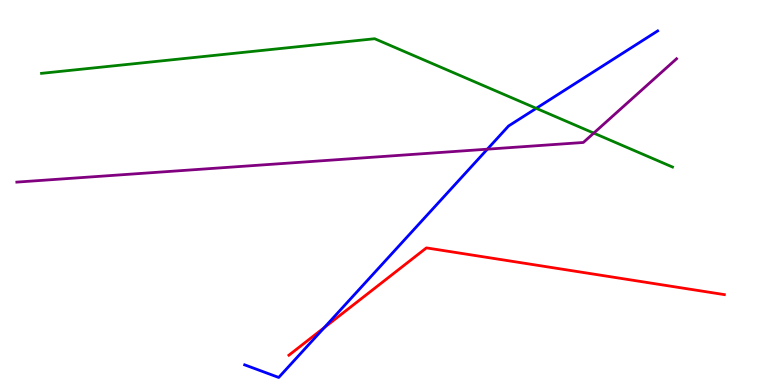[{'lines': ['blue', 'red'], 'intersections': [{'x': 4.18, 'y': 1.49}]}, {'lines': ['green', 'red'], 'intersections': []}, {'lines': ['purple', 'red'], 'intersections': []}, {'lines': ['blue', 'green'], 'intersections': [{'x': 6.92, 'y': 7.19}]}, {'lines': ['blue', 'purple'], 'intersections': [{'x': 6.29, 'y': 6.13}]}, {'lines': ['green', 'purple'], 'intersections': [{'x': 7.66, 'y': 6.54}]}]